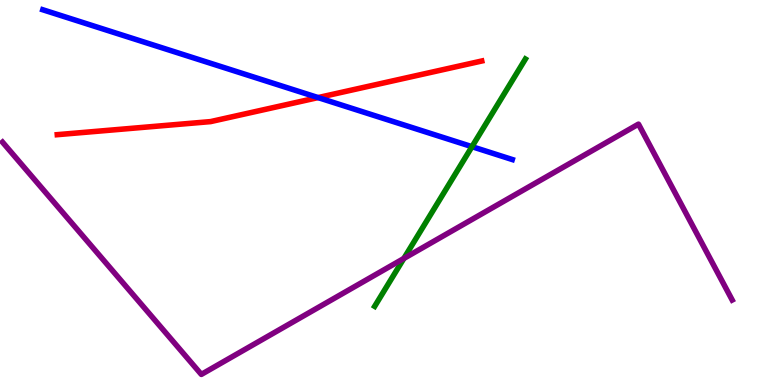[{'lines': ['blue', 'red'], 'intersections': [{'x': 4.1, 'y': 7.47}]}, {'lines': ['green', 'red'], 'intersections': []}, {'lines': ['purple', 'red'], 'intersections': []}, {'lines': ['blue', 'green'], 'intersections': [{'x': 6.09, 'y': 6.19}]}, {'lines': ['blue', 'purple'], 'intersections': []}, {'lines': ['green', 'purple'], 'intersections': [{'x': 5.21, 'y': 3.29}]}]